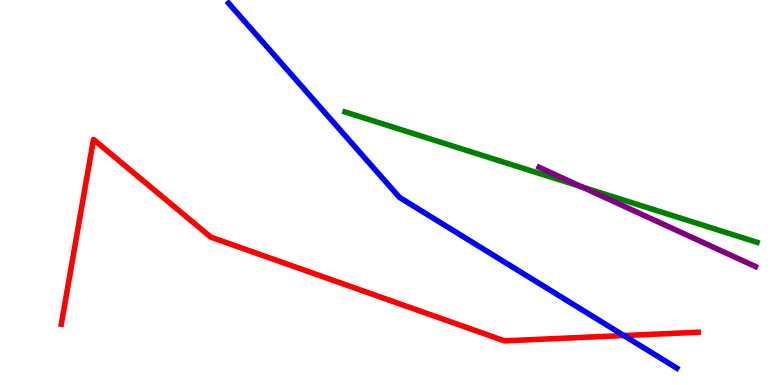[{'lines': ['blue', 'red'], 'intersections': [{'x': 8.05, 'y': 1.28}]}, {'lines': ['green', 'red'], 'intersections': []}, {'lines': ['purple', 'red'], 'intersections': []}, {'lines': ['blue', 'green'], 'intersections': []}, {'lines': ['blue', 'purple'], 'intersections': []}, {'lines': ['green', 'purple'], 'intersections': [{'x': 7.51, 'y': 5.15}]}]